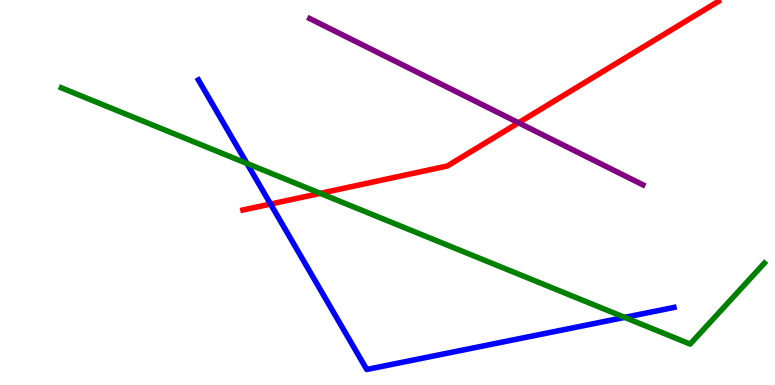[{'lines': ['blue', 'red'], 'intersections': [{'x': 3.49, 'y': 4.7}]}, {'lines': ['green', 'red'], 'intersections': [{'x': 4.13, 'y': 4.98}]}, {'lines': ['purple', 'red'], 'intersections': [{'x': 6.69, 'y': 6.81}]}, {'lines': ['blue', 'green'], 'intersections': [{'x': 3.19, 'y': 5.75}, {'x': 8.06, 'y': 1.76}]}, {'lines': ['blue', 'purple'], 'intersections': []}, {'lines': ['green', 'purple'], 'intersections': []}]